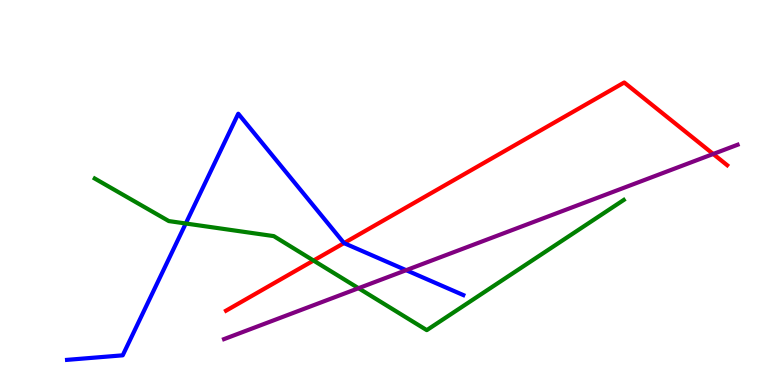[{'lines': ['blue', 'red'], 'intersections': [{'x': 4.44, 'y': 3.69}]}, {'lines': ['green', 'red'], 'intersections': [{'x': 4.05, 'y': 3.23}]}, {'lines': ['purple', 'red'], 'intersections': [{'x': 9.2, 'y': 6.0}]}, {'lines': ['blue', 'green'], 'intersections': [{'x': 2.4, 'y': 4.19}]}, {'lines': ['blue', 'purple'], 'intersections': [{'x': 5.24, 'y': 2.98}]}, {'lines': ['green', 'purple'], 'intersections': [{'x': 4.63, 'y': 2.51}]}]